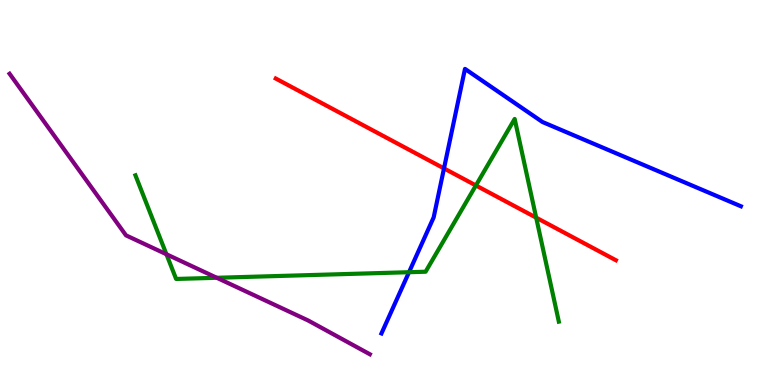[{'lines': ['blue', 'red'], 'intersections': [{'x': 5.73, 'y': 5.63}]}, {'lines': ['green', 'red'], 'intersections': [{'x': 6.14, 'y': 5.18}, {'x': 6.92, 'y': 4.35}]}, {'lines': ['purple', 'red'], 'intersections': []}, {'lines': ['blue', 'green'], 'intersections': [{'x': 5.28, 'y': 2.93}]}, {'lines': ['blue', 'purple'], 'intersections': []}, {'lines': ['green', 'purple'], 'intersections': [{'x': 2.15, 'y': 3.4}, {'x': 2.8, 'y': 2.78}]}]